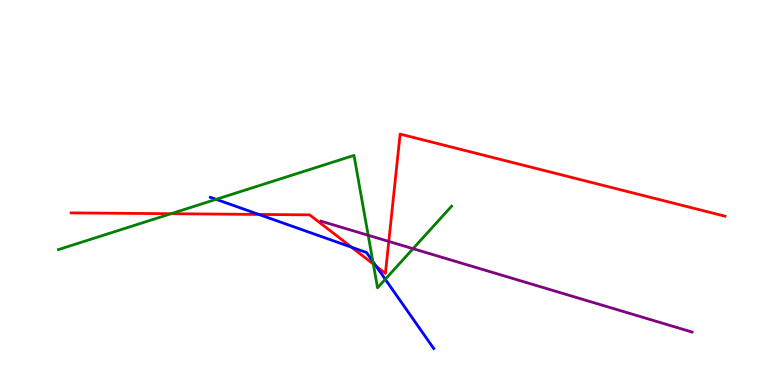[{'lines': ['blue', 'red'], 'intersections': [{'x': 3.34, 'y': 4.43}, {'x': 4.54, 'y': 3.58}, {'x': 4.85, 'y': 3.09}]}, {'lines': ['green', 'red'], 'intersections': [{'x': 2.21, 'y': 4.45}, {'x': 4.82, 'y': 3.14}]}, {'lines': ['purple', 'red'], 'intersections': [{'x': 5.02, 'y': 3.73}]}, {'lines': ['blue', 'green'], 'intersections': [{'x': 2.79, 'y': 4.82}, {'x': 4.81, 'y': 3.21}, {'x': 4.97, 'y': 2.75}]}, {'lines': ['blue', 'purple'], 'intersections': []}, {'lines': ['green', 'purple'], 'intersections': [{'x': 4.75, 'y': 3.89}, {'x': 5.33, 'y': 3.54}]}]